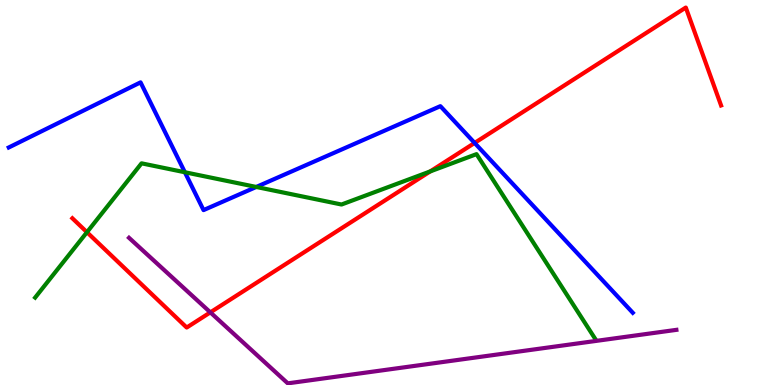[{'lines': ['blue', 'red'], 'intersections': [{'x': 6.12, 'y': 6.29}]}, {'lines': ['green', 'red'], 'intersections': [{'x': 1.12, 'y': 3.97}, {'x': 5.55, 'y': 5.55}]}, {'lines': ['purple', 'red'], 'intersections': [{'x': 2.71, 'y': 1.89}]}, {'lines': ['blue', 'green'], 'intersections': [{'x': 2.39, 'y': 5.53}, {'x': 3.31, 'y': 5.14}]}, {'lines': ['blue', 'purple'], 'intersections': []}, {'lines': ['green', 'purple'], 'intersections': []}]